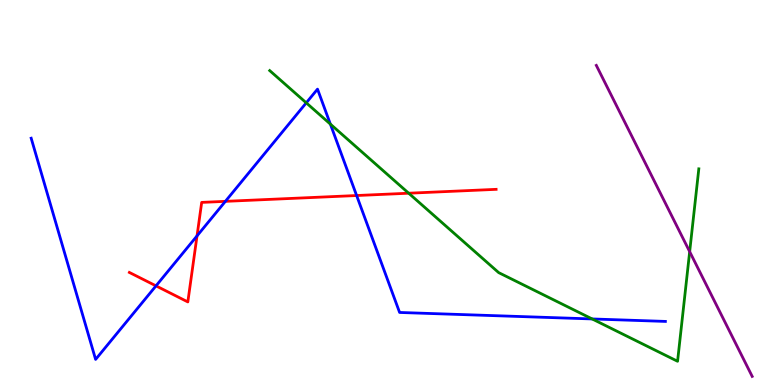[{'lines': ['blue', 'red'], 'intersections': [{'x': 2.01, 'y': 2.57}, {'x': 2.54, 'y': 3.87}, {'x': 2.91, 'y': 4.77}, {'x': 4.6, 'y': 4.92}]}, {'lines': ['green', 'red'], 'intersections': [{'x': 5.27, 'y': 4.98}]}, {'lines': ['purple', 'red'], 'intersections': []}, {'lines': ['blue', 'green'], 'intersections': [{'x': 3.95, 'y': 7.33}, {'x': 4.26, 'y': 6.78}, {'x': 7.64, 'y': 1.72}]}, {'lines': ['blue', 'purple'], 'intersections': []}, {'lines': ['green', 'purple'], 'intersections': [{'x': 8.9, 'y': 3.46}]}]